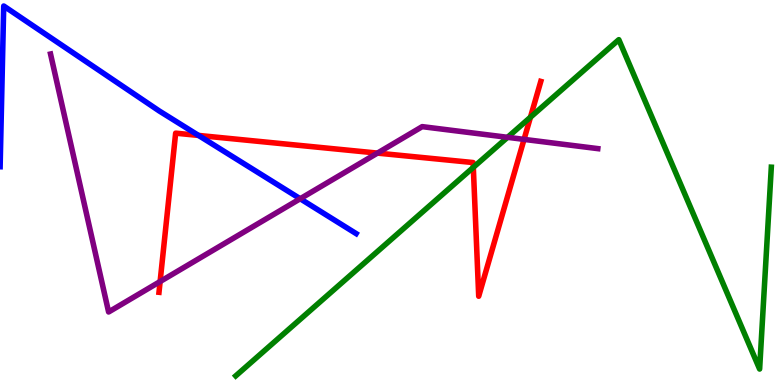[{'lines': ['blue', 'red'], 'intersections': [{'x': 2.56, 'y': 6.48}]}, {'lines': ['green', 'red'], 'intersections': [{'x': 6.11, 'y': 5.65}, {'x': 6.84, 'y': 6.96}]}, {'lines': ['purple', 'red'], 'intersections': [{'x': 2.07, 'y': 2.69}, {'x': 4.87, 'y': 6.02}, {'x': 6.76, 'y': 6.38}]}, {'lines': ['blue', 'green'], 'intersections': []}, {'lines': ['blue', 'purple'], 'intersections': [{'x': 3.87, 'y': 4.84}]}, {'lines': ['green', 'purple'], 'intersections': [{'x': 6.55, 'y': 6.43}]}]